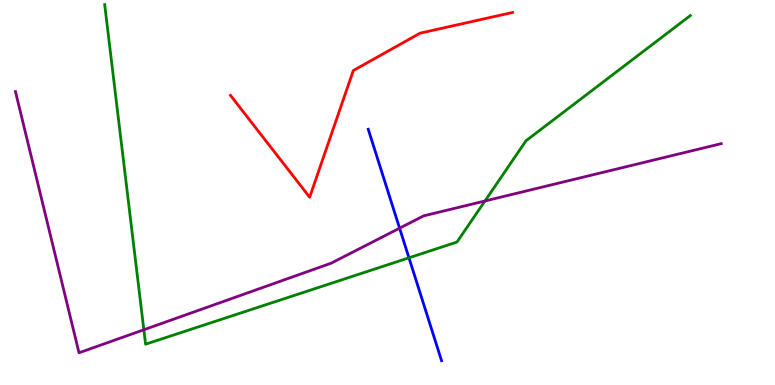[{'lines': ['blue', 'red'], 'intersections': []}, {'lines': ['green', 'red'], 'intersections': []}, {'lines': ['purple', 'red'], 'intersections': []}, {'lines': ['blue', 'green'], 'intersections': [{'x': 5.28, 'y': 3.3}]}, {'lines': ['blue', 'purple'], 'intersections': [{'x': 5.16, 'y': 4.07}]}, {'lines': ['green', 'purple'], 'intersections': [{'x': 1.86, 'y': 1.43}, {'x': 6.26, 'y': 4.78}]}]